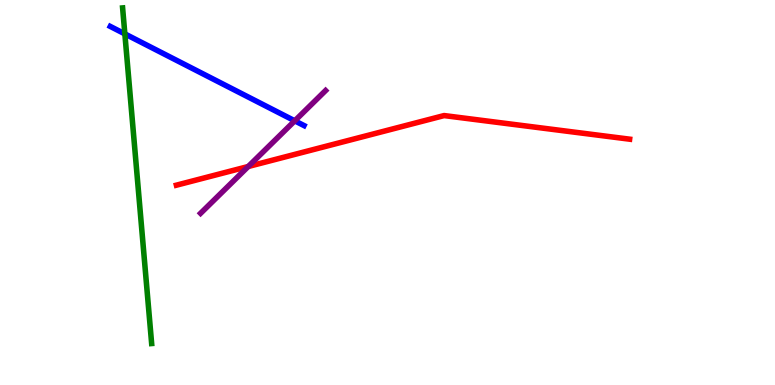[{'lines': ['blue', 'red'], 'intersections': []}, {'lines': ['green', 'red'], 'intersections': []}, {'lines': ['purple', 'red'], 'intersections': [{'x': 3.2, 'y': 5.68}]}, {'lines': ['blue', 'green'], 'intersections': [{'x': 1.61, 'y': 9.12}]}, {'lines': ['blue', 'purple'], 'intersections': [{'x': 3.8, 'y': 6.86}]}, {'lines': ['green', 'purple'], 'intersections': []}]